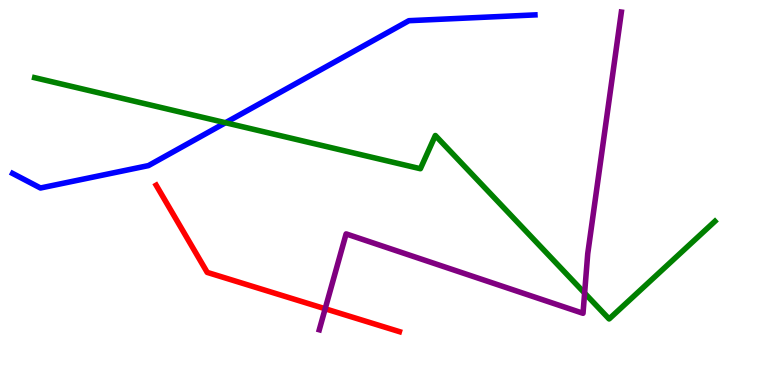[{'lines': ['blue', 'red'], 'intersections': []}, {'lines': ['green', 'red'], 'intersections': []}, {'lines': ['purple', 'red'], 'intersections': [{'x': 4.2, 'y': 1.98}]}, {'lines': ['blue', 'green'], 'intersections': [{'x': 2.91, 'y': 6.81}]}, {'lines': ['blue', 'purple'], 'intersections': []}, {'lines': ['green', 'purple'], 'intersections': [{'x': 7.54, 'y': 2.39}]}]